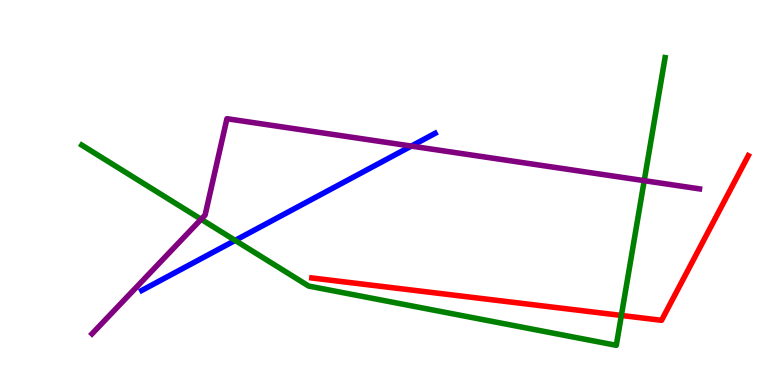[{'lines': ['blue', 'red'], 'intersections': []}, {'lines': ['green', 'red'], 'intersections': [{'x': 8.02, 'y': 1.81}]}, {'lines': ['purple', 'red'], 'intersections': []}, {'lines': ['blue', 'green'], 'intersections': [{'x': 3.03, 'y': 3.76}]}, {'lines': ['blue', 'purple'], 'intersections': [{'x': 5.31, 'y': 6.21}]}, {'lines': ['green', 'purple'], 'intersections': [{'x': 2.6, 'y': 4.31}, {'x': 8.31, 'y': 5.31}]}]